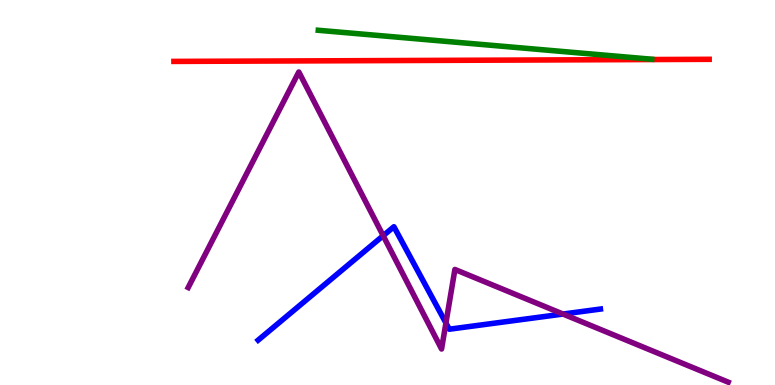[{'lines': ['blue', 'red'], 'intersections': []}, {'lines': ['green', 'red'], 'intersections': []}, {'lines': ['purple', 'red'], 'intersections': []}, {'lines': ['blue', 'green'], 'intersections': []}, {'lines': ['blue', 'purple'], 'intersections': [{'x': 4.94, 'y': 3.88}, {'x': 5.75, 'y': 1.61}, {'x': 7.26, 'y': 1.84}]}, {'lines': ['green', 'purple'], 'intersections': []}]